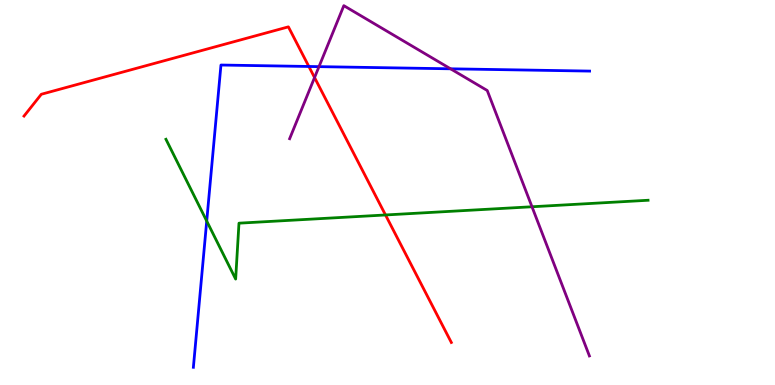[{'lines': ['blue', 'red'], 'intersections': [{'x': 3.99, 'y': 8.27}]}, {'lines': ['green', 'red'], 'intersections': [{'x': 4.97, 'y': 4.42}]}, {'lines': ['purple', 'red'], 'intersections': [{'x': 4.06, 'y': 7.99}]}, {'lines': ['blue', 'green'], 'intersections': [{'x': 2.67, 'y': 4.26}]}, {'lines': ['blue', 'purple'], 'intersections': [{'x': 4.12, 'y': 8.27}, {'x': 5.81, 'y': 8.21}]}, {'lines': ['green', 'purple'], 'intersections': [{'x': 6.86, 'y': 4.63}]}]